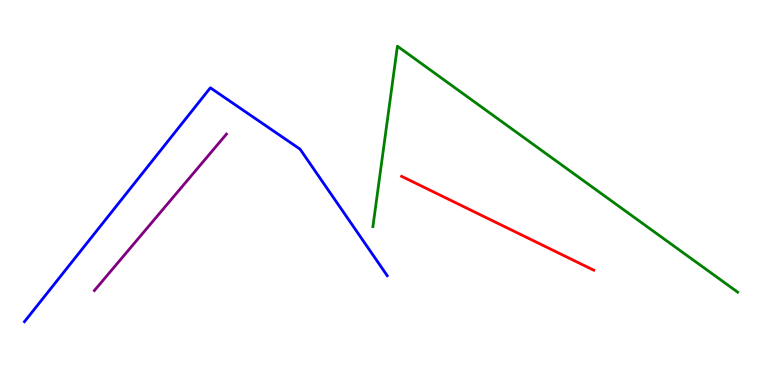[{'lines': ['blue', 'red'], 'intersections': []}, {'lines': ['green', 'red'], 'intersections': []}, {'lines': ['purple', 'red'], 'intersections': []}, {'lines': ['blue', 'green'], 'intersections': []}, {'lines': ['blue', 'purple'], 'intersections': []}, {'lines': ['green', 'purple'], 'intersections': []}]